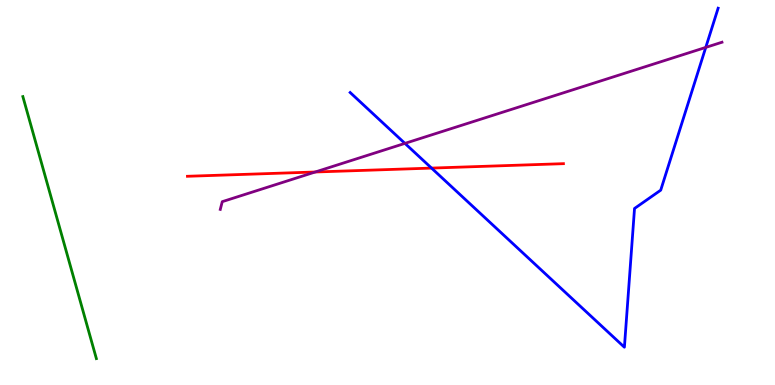[{'lines': ['blue', 'red'], 'intersections': [{'x': 5.57, 'y': 5.63}]}, {'lines': ['green', 'red'], 'intersections': []}, {'lines': ['purple', 'red'], 'intersections': [{'x': 4.07, 'y': 5.53}]}, {'lines': ['blue', 'green'], 'intersections': []}, {'lines': ['blue', 'purple'], 'intersections': [{'x': 5.22, 'y': 6.28}, {'x': 9.11, 'y': 8.77}]}, {'lines': ['green', 'purple'], 'intersections': []}]